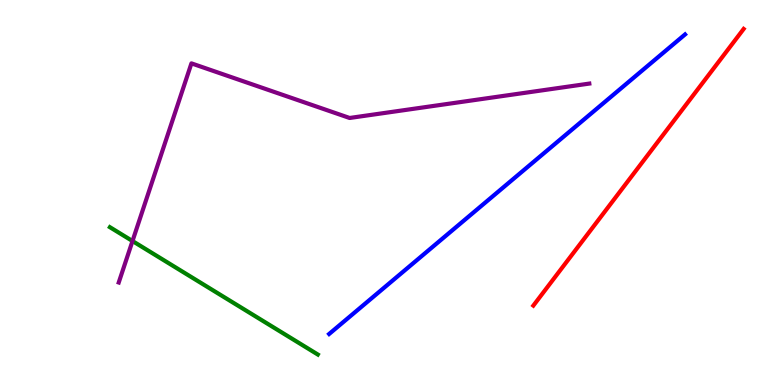[{'lines': ['blue', 'red'], 'intersections': []}, {'lines': ['green', 'red'], 'intersections': []}, {'lines': ['purple', 'red'], 'intersections': []}, {'lines': ['blue', 'green'], 'intersections': []}, {'lines': ['blue', 'purple'], 'intersections': []}, {'lines': ['green', 'purple'], 'intersections': [{'x': 1.71, 'y': 3.74}]}]